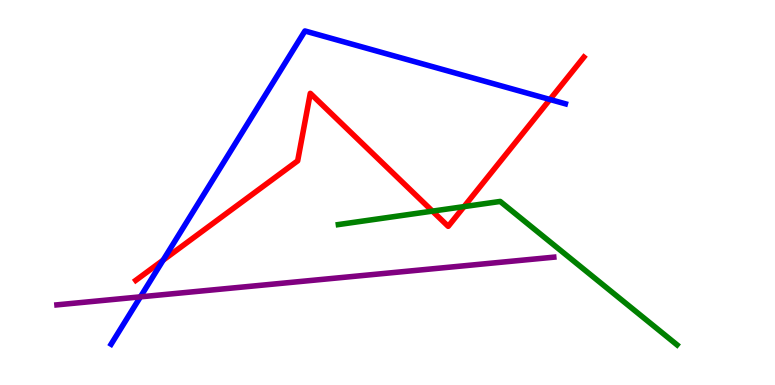[{'lines': ['blue', 'red'], 'intersections': [{'x': 2.1, 'y': 3.24}, {'x': 7.1, 'y': 7.42}]}, {'lines': ['green', 'red'], 'intersections': [{'x': 5.58, 'y': 4.52}, {'x': 5.99, 'y': 4.63}]}, {'lines': ['purple', 'red'], 'intersections': []}, {'lines': ['blue', 'green'], 'intersections': []}, {'lines': ['blue', 'purple'], 'intersections': [{'x': 1.81, 'y': 2.29}]}, {'lines': ['green', 'purple'], 'intersections': []}]